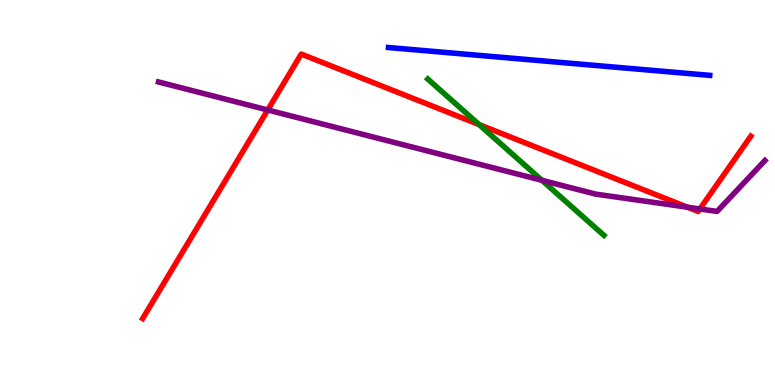[{'lines': ['blue', 'red'], 'intersections': []}, {'lines': ['green', 'red'], 'intersections': [{'x': 6.18, 'y': 6.76}]}, {'lines': ['purple', 'red'], 'intersections': [{'x': 3.45, 'y': 7.14}, {'x': 8.87, 'y': 4.62}, {'x': 9.03, 'y': 4.57}]}, {'lines': ['blue', 'green'], 'intersections': []}, {'lines': ['blue', 'purple'], 'intersections': []}, {'lines': ['green', 'purple'], 'intersections': [{'x': 6.99, 'y': 5.32}]}]